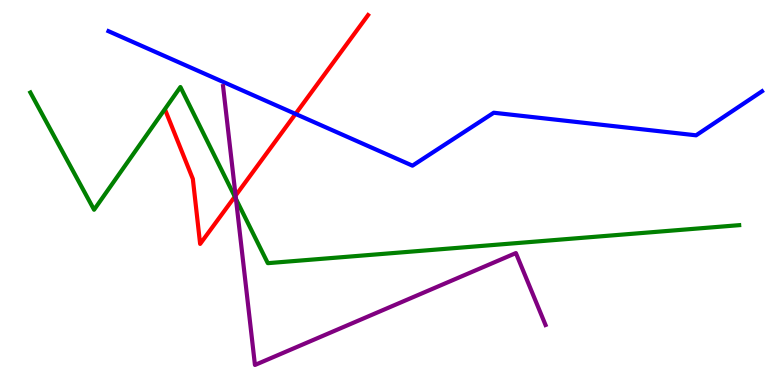[{'lines': ['blue', 'red'], 'intersections': [{'x': 3.81, 'y': 7.04}]}, {'lines': ['green', 'red'], 'intersections': [{'x': 3.03, 'y': 4.89}]}, {'lines': ['purple', 'red'], 'intersections': [{'x': 3.04, 'y': 4.92}]}, {'lines': ['blue', 'green'], 'intersections': []}, {'lines': ['blue', 'purple'], 'intersections': []}, {'lines': ['green', 'purple'], 'intersections': [{'x': 3.04, 'y': 4.83}]}]